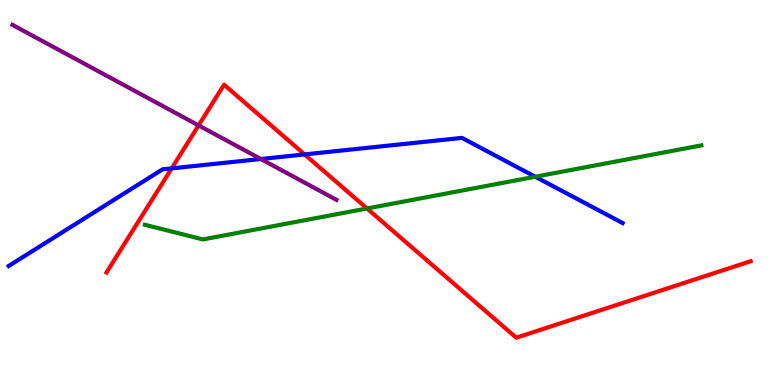[{'lines': ['blue', 'red'], 'intersections': [{'x': 2.22, 'y': 5.63}, {'x': 3.93, 'y': 5.99}]}, {'lines': ['green', 'red'], 'intersections': [{'x': 4.74, 'y': 4.59}]}, {'lines': ['purple', 'red'], 'intersections': [{'x': 2.56, 'y': 6.74}]}, {'lines': ['blue', 'green'], 'intersections': [{'x': 6.91, 'y': 5.41}]}, {'lines': ['blue', 'purple'], 'intersections': [{'x': 3.37, 'y': 5.87}]}, {'lines': ['green', 'purple'], 'intersections': []}]